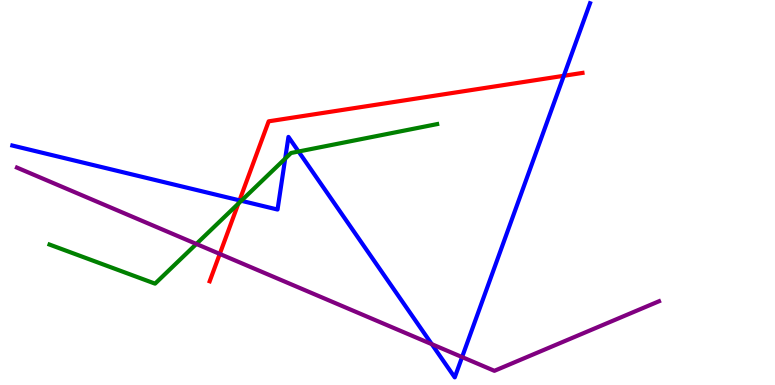[{'lines': ['blue', 'red'], 'intersections': [{'x': 3.09, 'y': 4.8}, {'x': 7.27, 'y': 8.03}]}, {'lines': ['green', 'red'], 'intersections': [{'x': 3.08, 'y': 4.71}]}, {'lines': ['purple', 'red'], 'intersections': [{'x': 2.84, 'y': 3.4}]}, {'lines': ['blue', 'green'], 'intersections': [{'x': 3.11, 'y': 4.78}, {'x': 3.68, 'y': 5.88}, {'x': 3.85, 'y': 6.06}]}, {'lines': ['blue', 'purple'], 'intersections': [{'x': 5.57, 'y': 1.06}, {'x': 5.96, 'y': 0.725}]}, {'lines': ['green', 'purple'], 'intersections': [{'x': 2.53, 'y': 3.66}]}]